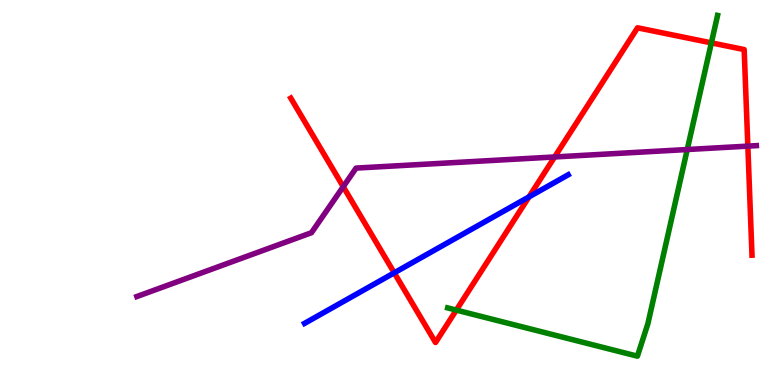[{'lines': ['blue', 'red'], 'intersections': [{'x': 5.09, 'y': 2.91}, {'x': 6.83, 'y': 4.89}]}, {'lines': ['green', 'red'], 'intersections': [{'x': 5.89, 'y': 1.95}, {'x': 9.18, 'y': 8.89}]}, {'lines': ['purple', 'red'], 'intersections': [{'x': 4.43, 'y': 5.15}, {'x': 7.16, 'y': 5.92}, {'x': 9.65, 'y': 6.2}]}, {'lines': ['blue', 'green'], 'intersections': []}, {'lines': ['blue', 'purple'], 'intersections': []}, {'lines': ['green', 'purple'], 'intersections': [{'x': 8.87, 'y': 6.12}]}]